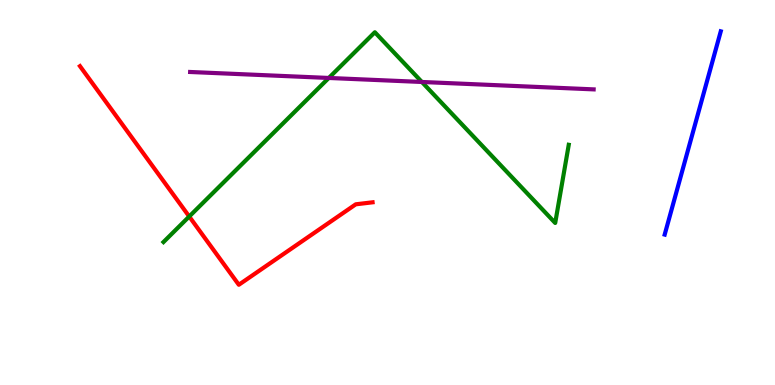[{'lines': ['blue', 'red'], 'intersections': []}, {'lines': ['green', 'red'], 'intersections': [{'x': 2.44, 'y': 4.38}]}, {'lines': ['purple', 'red'], 'intersections': []}, {'lines': ['blue', 'green'], 'intersections': []}, {'lines': ['blue', 'purple'], 'intersections': []}, {'lines': ['green', 'purple'], 'intersections': [{'x': 4.24, 'y': 7.98}, {'x': 5.44, 'y': 7.87}]}]